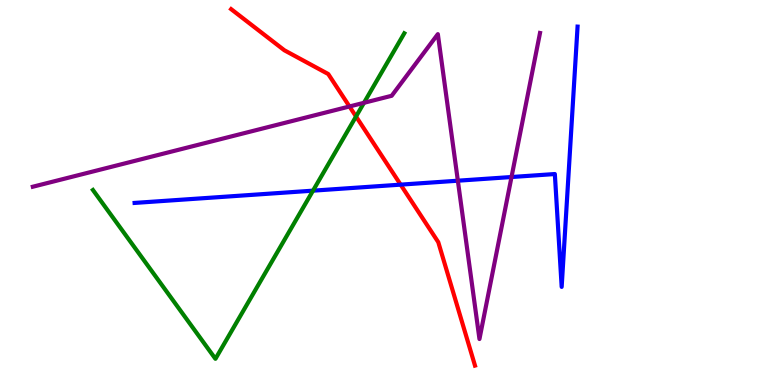[{'lines': ['blue', 'red'], 'intersections': [{'x': 5.17, 'y': 5.2}]}, {'lines': ['green', 'red'], 'intersections': [{'x': 4.59, 'y': 6.97}]}, {'lines': ['purple', 'red'], 'intersections': [{'x': 4.51, 'y': 7.23}]}, {'lines': ['blue', 'green'], 'intersections': [{'x': 4.04, 'y': 5.05}]}, {'lines': ['blue', 'purple'], 'intersections': [{'x': 5.91, 'y': 5.31}, {'x': 6.6, 'y': 5.4}]}, {'lines': ['green', 'purple'], 'intersections': [{'x': 4.7, 'y': 7.33}]}]